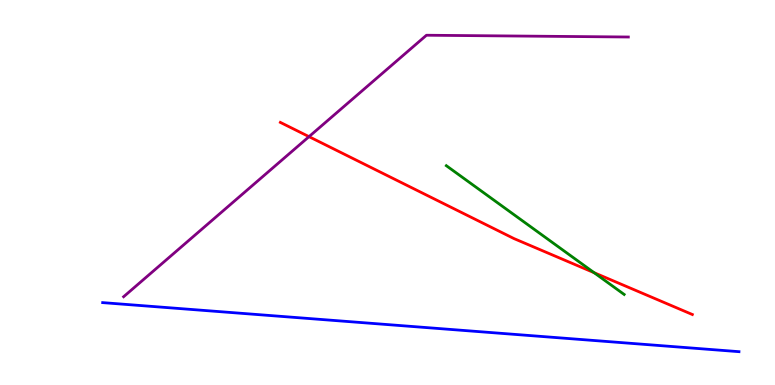[{'lines': ['blue', 'red'], 'intersections': []}, {'lines': ['green', 'red'], 'intersections': [{'x': 7.67, 'y': 2.92}]}, {'lines': ['purple', 'red'], 'intersections': [{'x': 3.99, 'y': 6.45}]}, {'lines': ['blue', 'green'], 'intersections': []}, {'lines': ['blue', 'purple'], 'intersections': []}, {'lines': ['green', 'purple'], 'intersections': []}]